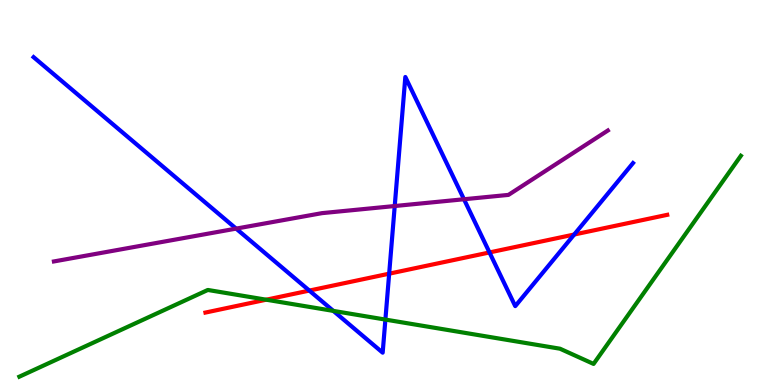[{'lines': ['blue', 'red'], 'intersections': [{'x': 3.99, 'y': 2.45}, {'x': 5.02, 'y': 2.89}, {'x': 6.32, 'y': 3.44}, {'x': 7.41, 'y': 3.91}]}, {'lines': ['green', 'red'], 'intersections': [{'x': 3.44, 'y': 2.22}]}, {'lines': ['purple', 'red'], 'intersections': []}, {'lines': ['blue', 'green'], 'intersections': [{'x': 4.3, 'y': 1.92}, {'x': 4.97, 'y': 1.7}]}, {'lines': ['blue', 'purple'], 'intersections': [{'x': 3.05, 'y': 4.06}, {'x': 5.09, 'y': 4.65}, {'x': 5.99, 'y': 4.82}]}, {'lines': ['green', 'purple'], 'intersections': []}]